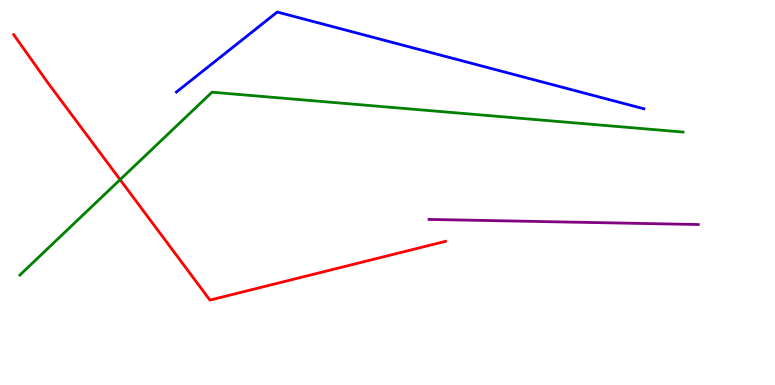[{'lines': ['blue', 'red'], 'intersections': []}, {'lines': ['green', 'red'], 'intersections': [{'x': 1.55, 'y': 5.33}]}, {'lines': ['purple', 'red'], 'intersections': []}, {'lines': ['blue', 'green'], 'intersections': []}, {'lines': ['blue', 'purple'], 'intersections': []}, {'lines': ['green', 'purple'], 'intersections': []}]